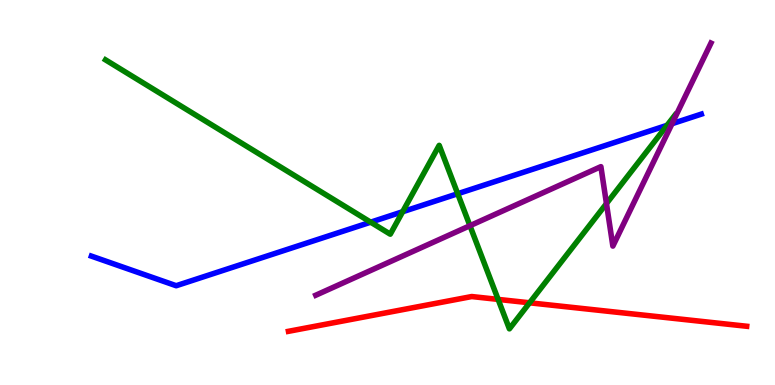[{'lines': ['blue', 'red'], 'intersections': []}, {'lines': ['green', 'red'], 'intersections': [{'x': 6.43, 'y': 2.22}, {'x': 6.83, 'y': 2.14}]}, {'lines': ['purple', 'red'], 'intersections': []}, {'lines': ['blue', 'green'], 'intersections': [{'x': 4.78, 'y': 4.23}, {'x': 5.2, 'y': 4.5}, {'x': 5.91, 'y': 4.97}, {'x': 8.61, 'y': 6.74}]}, {'lines': ['blue', 'purple'], 'intersections': [{'x': 8.67, 'y': 6.79}]}, {'lines': ['green', 'purple'], 'intersections': [{'x': 6.06, 'y': 4.14}, {'x': 7.83, 'y': 4.71}]}]